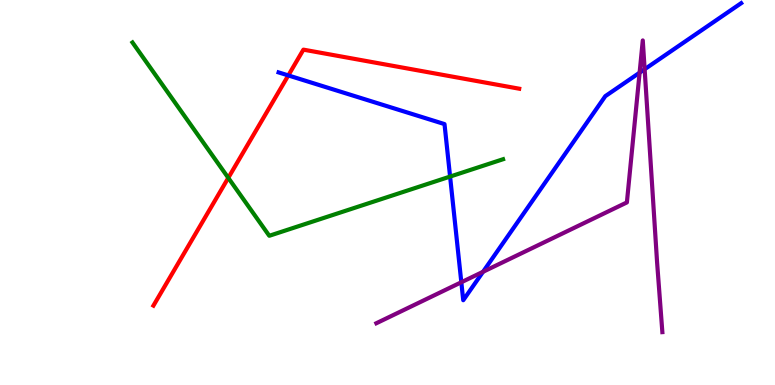[{'lines': ['blue', 'red'], 'intersections': [{'x': 3.72, 'y': 8.04}]}, {'lines': ['green', 'red'], 'intersections': [{'x': 2.95, 'y': 5.38}]}, {'lines': ['purple', 'red'], 'intersections': []}, {'lines': ['blue', 'green'], 'intersections': [{'x': 5.81, 'y': 5.41}]}, {'lines': ['blue', 'purple'], 'intersections': [{'x': 5.95, 'y': 2.67}, {'x': 6.23, 'y': 2.94}, {'x': 8.25, 'y': 8.11}, {'x': 8.32, 'y': 8.2}]}, {'lines': ['green', 'purple'], 'intersections': []}]